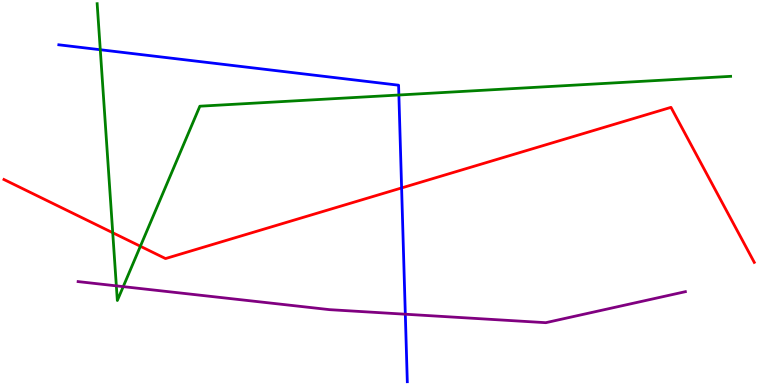[{'lines': ['blue', 'red'], 'intersections': [{'x': 5.18, 'y': 5.12}]}, {'lines': ['green', 'red'], 'intersections': [{'x': 1.45, 'y': 3.96}, {'x': 1.81, 'y': 3.6}]}, {'lines': ['purple', 'red'], 'intersections': []}, {'lines': ['blue', 'green'], 'intersections': [{'x': 1.29, 'y': 8.71}, {'x': 5.15, 'y': 7.53}]}, {'lines': ['blue', 'purple'], 'intersections': [{'x': 5.23, 'y': 1.84}]}, {'lines': ['green', 'purple'], 'intersections': [{'x': 1.5, 'y': 2.58}, {'x': 1.59, 'y': 2.56}]}]